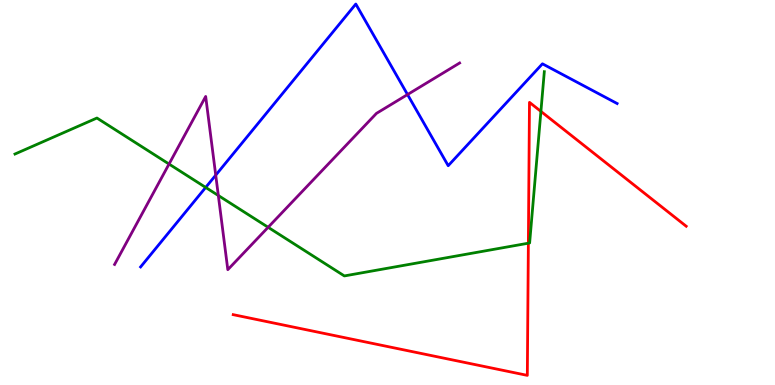[{'lines': ['blue', 'red'], 'intersections': []}, {'lines': ['green', 'red'], 'intersections': [{'x': 6.82, 'y': 3.68}, {'x': 6.98, 'y': 7.11}]}, {'lines': ['purple', 'red'], 'intersections': []}, {'lines': ['blue', 'green'], 'intersections': [{'x': 2.65, 'y': 5.13}]}, {'lines': ['blue', 'purple'], 'intersections': [{'x': 2.78, 'y': 5.45}, {'x': 5.26, 'y': 7.54}]}, {'lines': ['green', 'purple'], 'intersections': [{'x': 2.18, 'y': 5.74}, {'x': 2.82, 'y': 4.92}, {'x': 3.46, 'y': 4.1}]}]